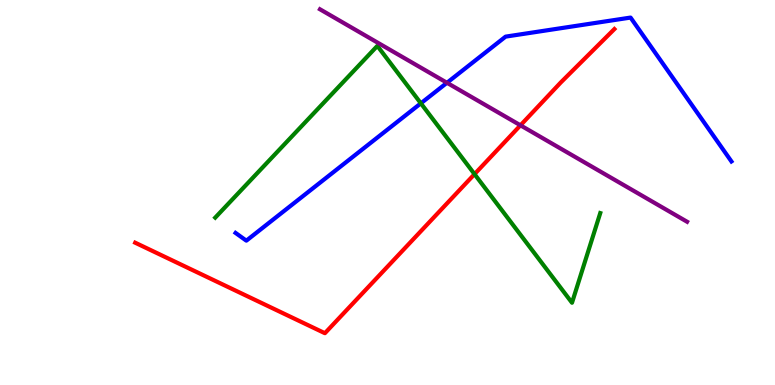[{'lines': ['blue', 'red'], 'intersections': []}, {'lines': ['green', 'red'], 'intersections': [{'x': 6.12, 'y': 5.48}]}, {'lines': ['purple', 'red'], 'intersections': [{'x': 6.72, 'y': 6.75}]}, {'lines': ['blue', 'green'], 'intersections': [{'x': 5.43, 'y': 7.32}]}, {'lines': ['blue', 'purple'], 'intersections': [{'x': 5.77, 'y': 7.85}]}, {'lines': ['green', 'purple'], 'intersections': []}]